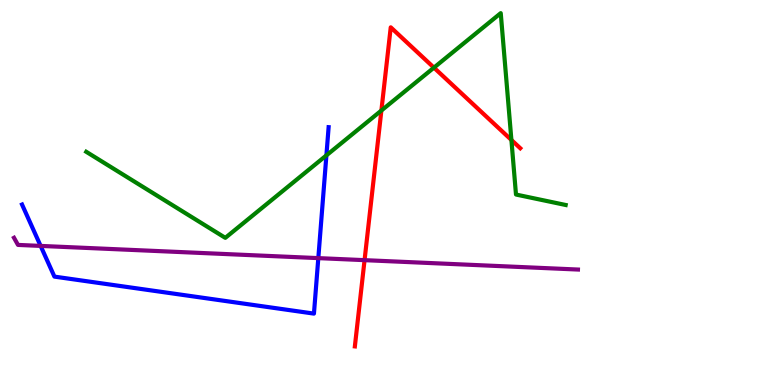[{'lines': ['blue', 'red'], 'intersections': []}, {'lines': ['green', 'red'], 'intersections': [{'x': 4.92, 'y': 7.13}, {'x': 5.6, 'y': 8.24}, {'x': 6.6, 'y': 6.36}]}, {'lines': ['purple', 'red'], 'intersections': [{'x': 4.7, 'y': 3.24}]}, {'lines': ['blue', 'green'], 'intersections': [{'x': 4.21, 'y': 5.96}]}, {'lines': ['blue', 'purple'], 'intersections': [{'x': 0.524, 'y': 3.61}, {'x': 4.11, 'y': 3.3}]}, {'lines': ['green', 'purple'], 'intersections': []}]